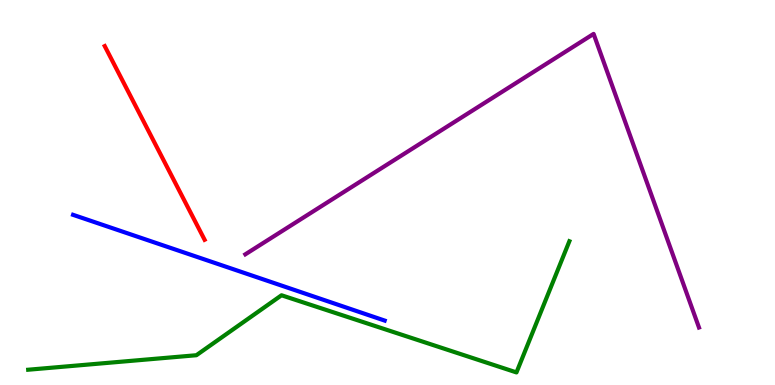[{'lines': ['blue', 'red'], 'intersections': []}, {'lines': ['green', 'red'], 'intersections': []}, {'lines': ['purple', 'red'], 'intersections': []}, {'lines': ['blue', 'green'], 'intersections': []}, {'lines': ['blue', 'purple'], 'intersections': []}, {'lines': ['green', 'purple'], 'intersections': []}]